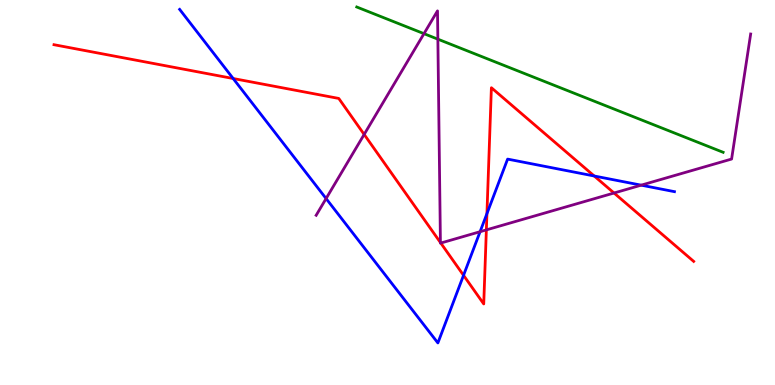[{'lines': ['blue', 'red'], 'intersections': [{'x': 3.01, 'y': 7.96}, {'x': 5.98, 'y': 2.85}, {'x': 6.28, 'y': 4.45}, {'x': 7.67, 'y': 5.43}]}, {'lines': ['green', 'red'], 'intersections': []}, {'lines': ['purple', 'red'], 'intersections': [{'x': 4.7, 'y': 6.51}, {'x': 5.68, 'y': 3.7}, {'x': 5.69, 'y': 3.69}, {'x': 6.28, 'y': 4.03}, {'x': 7.92, 'y': 4.99}]}, {'lines': ['blue', 'green'], 'intersections': []}, {'lines': ['blue', 'purple'], 'intersections': [{'x': 4.21, 'y': 4.84}, {'x': 6.19, 'y': 3.98}, {'x': 8.27, 'y': 5.19}]}, {'lines': ['green', 'purple'], 'intersections': [{'x': 5.47, 'y': 9.13}, {'x': 5.65, 'y': 8.98}]}]